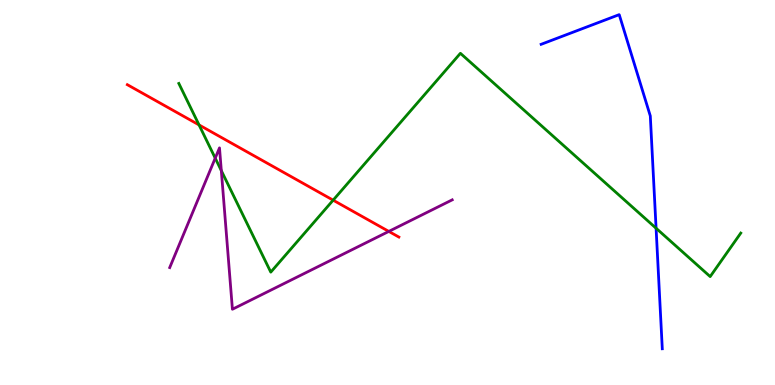[{'lines': ['blue', 'red'], 'intersections': []}, {'lines': ['green', 'red'], 'intersections': [{'x': 2.57, 'y': 6.76}, {'x': 4.3, 'y': 4.8}]}, {'lines': ['purple', 'red'], 'intersections': [{'x': 5.02, 'y': 3.99}]}, {'lines': ['blue', 'green'], 'intersections': [{'x': 8.47, 'y': 4.07}]}, {'lines': ['blue', 'purple'], 'intersections': []}, {'lines': ['green', 'purple'], 'intersections': [{'x': 2.78, 'y': 5.89}, {'x': 2.86, 'y': 5.57}]}]